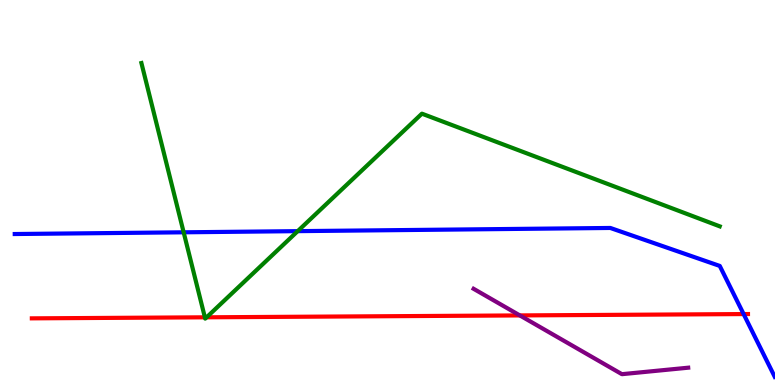[{'lines': ['blue', 'red'], 'intersections': [{'x': 9.6, 'y': 1.84}]}, {'lines': ['green', 'red'], 'intersections': [{'x': 2.64, 'y': 1.76}, {'x': 2.67, 'y': 1.76}]}, {'lines': ['purple', 'red'], 'intersections': [{'x': 6.71, 'y': 1.81}]}, {'lines': ['blue', 'green'], 'intersections': [{'x': 2.37, 'y': 3.97}, {'x': 3.84, 'y': 4.0}]}, {'lines': ['blue', 'purple'], 'intersections': []}, {'lines': ['green', 'purple'], 'intersections': []}]